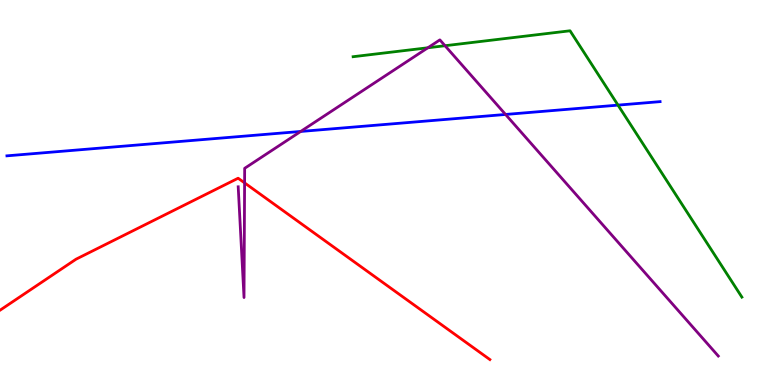[{'lines': ['blue', 'red'], 'intersections': []}, {'lines': ['green', 'red'], 'intersections': []}, {'lines': ['purple', 'red'], 'intersections': [{'x': 3.16, 'y': 5.25}]}, {'lines': ['blue', 'green'], 'intersections': [{'x': 7.97, 'y': 7.27}]}, {'lines': ['blue', 'purple'], 'intersections': [{'x': 3.88, 'y': 6.59}, {'x': 6.52, 'y': 7.03}]}, {'lines': ['green', 'purple'], 'intersections': [{'x': 5.52, 'y': 8.76}, {'x': 5.74, 'y': 8.81}]}]